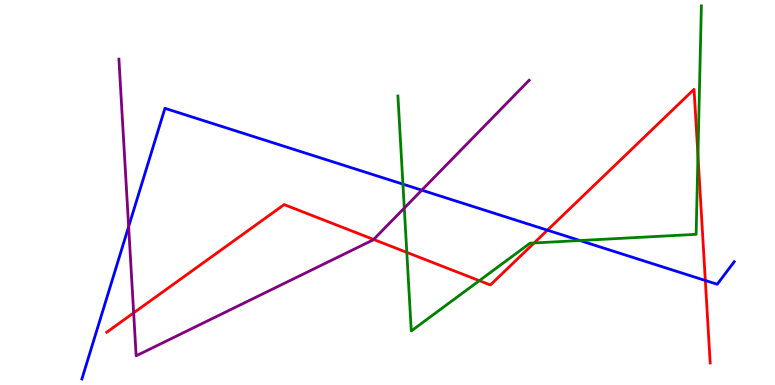[{'lines': ['blue', 'red'], 'intersections': [{'x': 7.06, 'y': 4.02}, {'x': 9.1, 'y': 2.71}]}, {'lines': ['green', 'red'], 'intersections': [{'x': 5.25, 'y': 3.44}, {'x': 6.18, 'y': 2.71}, {'x': 6.89, 'y': 3.69}, {'x': 9.01, 'y': 5.96}]}, {'lines': ['purple', 'red'], 'intersections': [{'x': 1.72, 'y': 1.87}, {'x': 4.82, 'y': 3.78}]}, {'lines': ['blue', 'green'], 'intersections': [{'x': 5.2, 'y': 5.22}, {'x': 7.48, 'y': 3.75}]}, {'lines': ['blue', 'purple'], 'intersections': [{'x': 1.66, 'y': 4.11}, {'x': 5.44, 'y': 5.06}]}, {'lines': ['green', 'purple'], 'intersections': [{'x': 5.22, 'y': 4.6}]}]